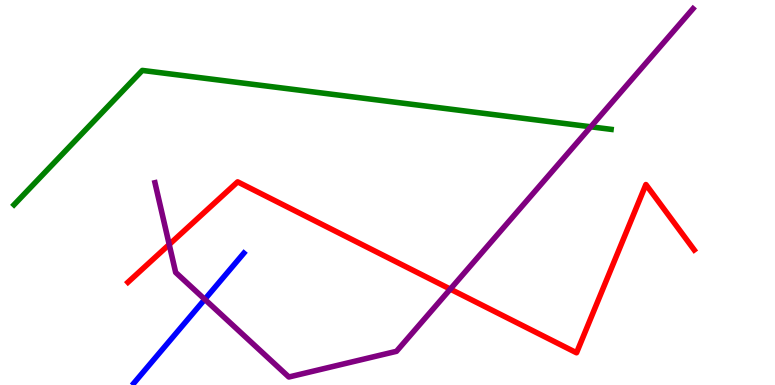[{'lines': ['blue', 'red'], 'intersections': []}, {'lines': ['green', 'red'], 'intersections': []}, {'lines': ['purple', 'red'], 'intersections': [{'x': 2.18, 'y': 3.65}, {'x': 5.81, 'y': 2.49}]}, {'lines': ['blue', 'green'], 'intersections': []}, {'lines': ['blue', 'purple'], 'intersections': [{'x': 2.64, 'y': 2.23}]}, {'lines': ['green', 'purple'], 'intersections': [{'x': 7.62, 'y': 6.71}]}]